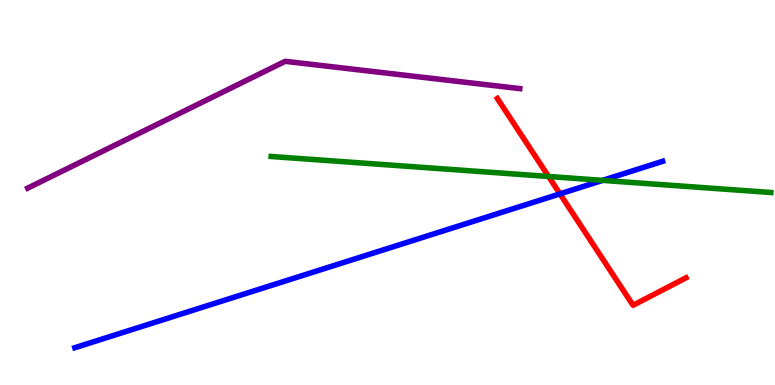[{'lines': ['blue', 'red'], 'intersections': [{'x': 7.23, 'y': 4.96}]}, {'lines': ['green', 'red'], 'intersections': [{'x': 7.08, 'y': 5.42}]}, {'lines': ['purple', 'red'], 'intersections': []}, {'lines': ['blue', 'green'], 'intersections': [{'x': 7.78, 'y': 5.32}]}, {'lines': ['blue', 'purple'], 'intersections': []}, {'lines': ['green', 'purple'], 'intersections': []}]